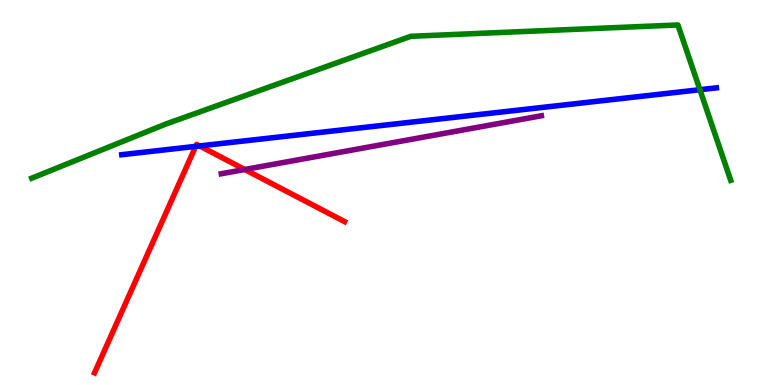[{'lines': ['blue', 'red'], 'intersections': [{'x': 2.52, 'y': 6.2}, {'x': 2.58, 'y': 6.21}]}, {'lines': ['green', 'red'], 'intersections': []}, {'lines': ['purple', 'red'], 'intersections': [{'x': 3.16, 'y': 5.6}]}, {'lines': ['blue', 'green'], 'intersections': [{'x': 9.03, 'y': 7.67}]}, {'lines': ['blue', 'purple'], 'intersections': []}, {'lines': ['green', 'purple'], 'intersections': []}]